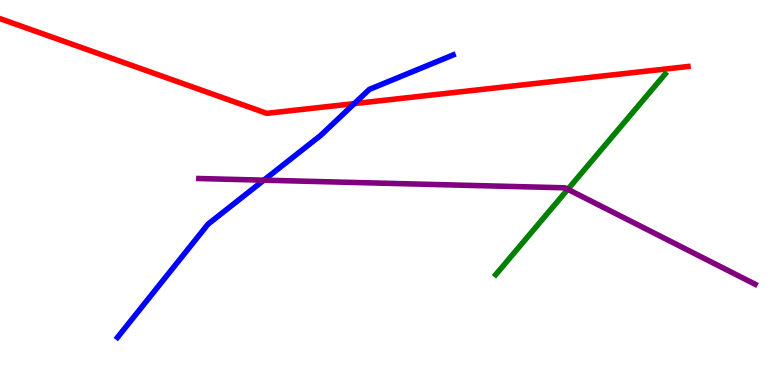[{'lines': ['blue', 'red'], 'intersections': [{'x': 4.57, 'y': 7.31}]}, {'lines': ['green', 'red'], 'intersections': []}, {'lines': ['purple', 'red'], 'intersections': []}, {'lines': ['blue', 'green'], 'intersections': []}, {'lines': ['blue', 'purple'], 'intersections': [{'x': 3.4, 'y': 5.32}]}, {'lines': ['green', 'purple'], 'intersections': [{'x': 7.33, 'y': 5.08}]}]